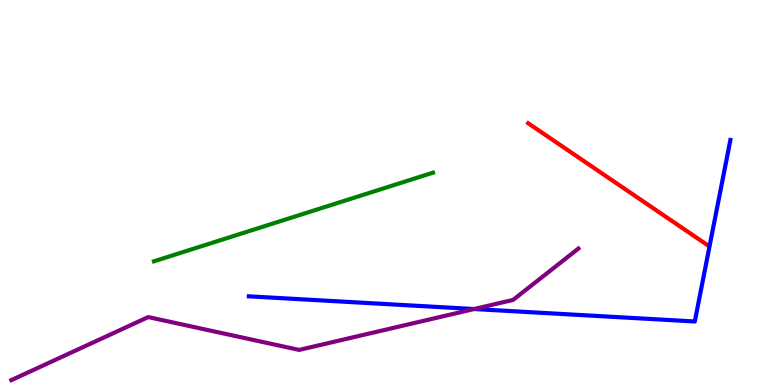[{'lines': ['blue', 'red'], 'intersections': []}, {'lines': ['green', 'red'], 'intersections': []}, {'lines': ['purple', 'red'], 'intersections': []}, {'lines': ['blue', 'green'], 'intersections': []}, {'lines': ['blue', 'purple'], 'intersections': [{'x': 6.12, 'y': 1.97}]}, {'lines': ['green', 'purple'], 'intersections': []}]